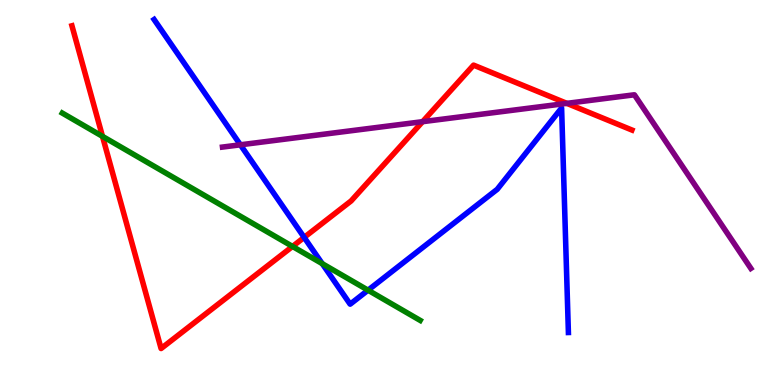[{'lines': ['blue', 'red'], 'intersections': [{'x': 3.92, 'y': 3.83}]}, {'lines': ['green', 'red'], 'intersections': [{'x': 1.32, 'y': 6.46}, {'x': 3.77, 'y': 3.6}]}, {'lines': ['purple', 'red'], 'intersections': [{'x': 5.45, 'y': 6.84}, {'x': 7.31, 'y': 7.32}]}, {'lines': ['blue', 'green'], 'intersections': [{'x': 4.16, 'y': 3.15}, {'x': 4.75, 'y': 2.46}]}, {'lines': ['blue', 'purple'], 'intersections': [{'x': 3.1, 'y': 6.24}]}, {'lines': ['green', 'purple'], 'intersections': []}]